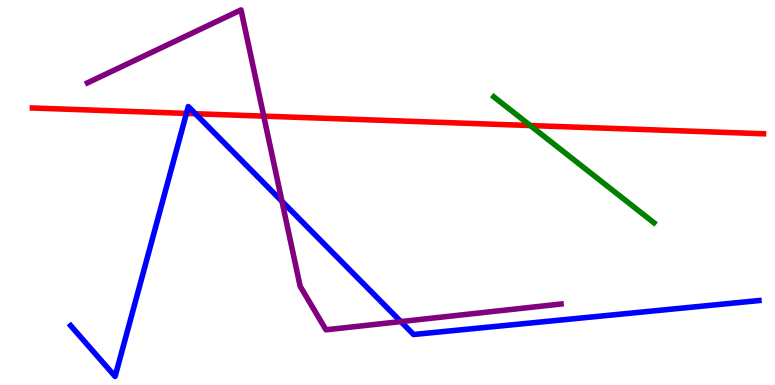[{'lines': ['blue', 'red'], 'intersections': [{'x': 2.41, 'y': 7.05}, {'x': 2.52, 'y': 7.05}]}, {'lines': ['green', 'red'], 'intersections': [{'x': 6.84, 'y': 6.74}]}, {'lines': ['purple', 'red'], 'intersections': [{'x': 3.4, 'y': 6.98}]}, {'lines': ['blue', 'green'], 'intersections': []}, {'lines': ['blue', 'purple'], 'intersections': [{'x': 3.64, 'y': 4.77}, {'x': 5.17, 'y': 1.65}]}, {'lines': ['green', 'purple'], 'intersections': []}]